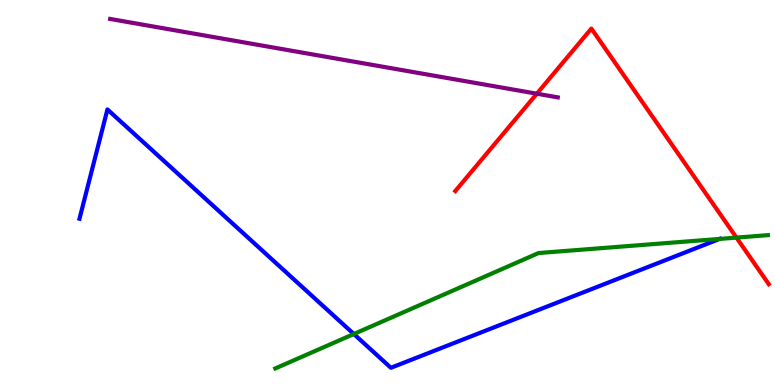[{'lines': ['blue', 'red'], 'intersections': []}, {'lines': ['green', 'red'], 'intersections': [{'x': 9.5, 'y': 3.83}]}, {'lines': ['purple', 'red'], 'intersections': [{'x': 6.93, 'y': 7.57}]}, {'lines': ['blue', 'green'], 'intersections': [{'x': 4.57, 'y': 1.32}, {'x': 9.29, 'y': 3.79}]}, {'lines': ['blue', 'purple'], 'intersections': []}, {'lines': ['green', 'purple'], 'intersections': []}]